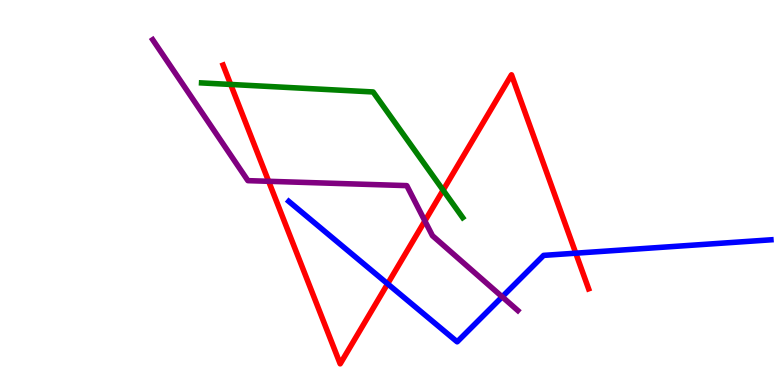[{'lines': ['blue', 'red'], 'intersections': [{'x': 5.0, 'y': 2.63}, {'x': 7.43, 'y': 3.42}]}, {'lines': ['green', 'red'], 'intersections': [{'x': 2.98, 'y': 7.81}, {'x': 5.72, 'y': 5.06}]}, {'lines': ['purple', 'red'], 'intersections': [{'x': 3.47, 'y': 5.29}, {'x': 5.48, 'y': 4.26}]}, {'lines': ['blue', 'green'], 'intersections': []}, {'lines': ['blue', 'purple'], 'intersections': [{'x': 6.48, 'y': 2.29}]}, {'lines': ['green', 'purple'], 'intersections': []}]